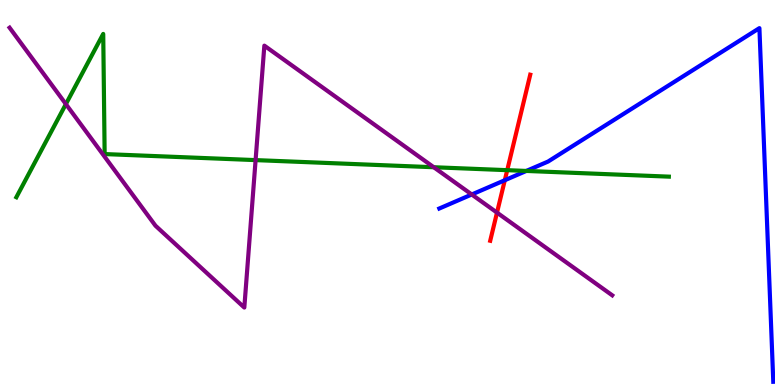[{'lines': ['blue', 'red'], 'intersections': [{'x': 6.51, 'y': 5.32}]}, {'lines': ['green', 'red'], 'intersections': [{'x': 6.54, 'y': 5.58}]}, {'lines': ['purple', 'red'], 'intersections': [{'x': 6.41, 'y': 4.48}]}, {'lines': ['blue', 'green'], 'intersections': [{'x': 6.79, 'y': 5.56}]}, {'lines': ['blue', 'purple'], 'intersections': [{'x': 6.09, 'y': 4.95}]}, {'lines': ['green', 'purple'], 'intersections': [{'x': 0.85, 'y': 7.3}, {'x': 3.3, 'y': 5.84}, {'x': 5.6, 'y': 5.66}]}]